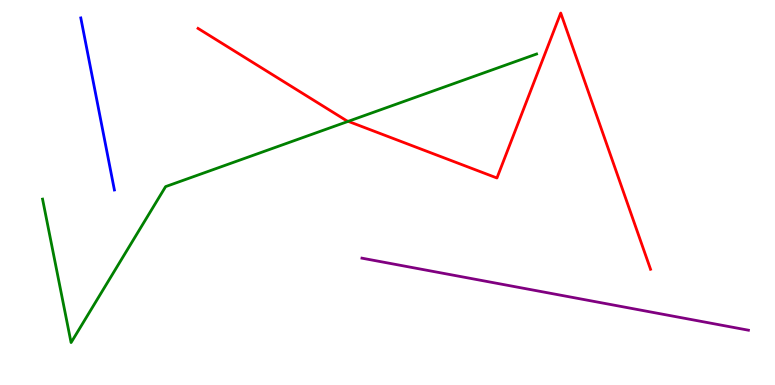[{'lines': ['blue', 'red'], 'intersections': []}, {'lines': ['green', 'red'], 'intersections': [{'x': 4.49, 'y': 6.85}]}, {'lines': ['purple', 'red'], 'intersections': []}, {'lines': ['blue', 'green'], 'intersections': []}, {'lines': ['blue', 'purple'], 'intersections': []}, {'lines': ['green', 'purple'], 'intersections': []}]